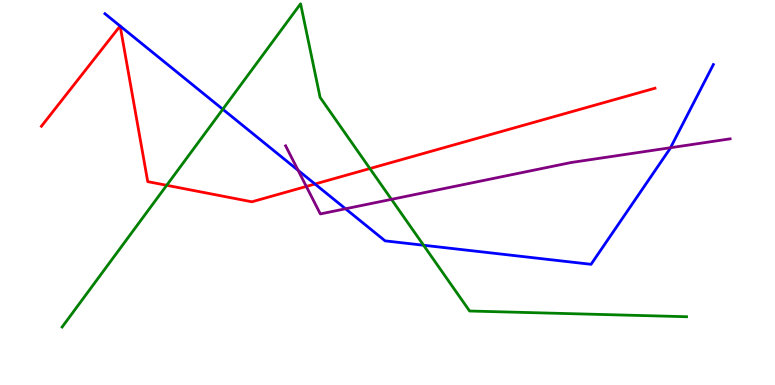[{'lines': ['blue', 'red'], 'intersections': [{'x': 1.55, 'y': 9.32}, {'x': 1.55, 'y': 9.32}, {'x': 4.06, 'y': 5.22}]}, {'lines': ['green', 'red'], 'intersections': [{'x': 2.15, 'y': 5.19}, {'x': 4.77, 'y': 5.62}]}, {'lines': ['purple', 'red'], 'intersections': [{'x': 3.95, 'y': 5.16}]}, {'lines': ['blue', 'green'], 'intersections': [{'x': 2.87, 'y': 7.16}, {'x': 5.47, 'y': 3.63}]}, {'lines': ['blue', 'purple'], 'intersections': [{'x': 3.85, 'y': 5.58}, {'x': 4.46, 'y': 4.58}, {'x': 8.65, 'y': 6.16}]}, {'lines': ['green', 'purple'], 'intersections': [{'x': 5.05, 'y': 4.82}]}]